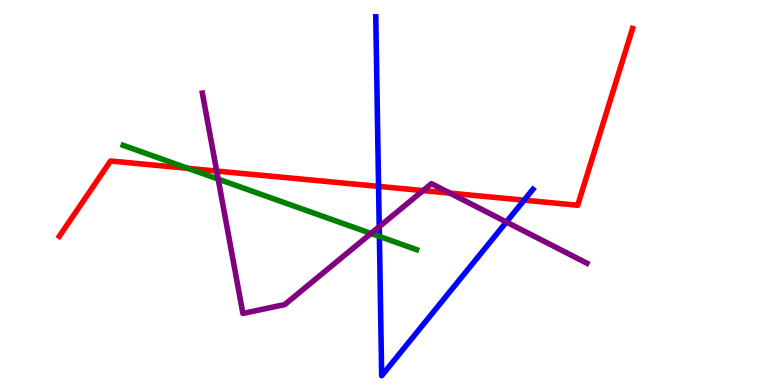[{'lines': ['blue', 'red'], 'intersections': [{'x': 4.88, 'y': 5.16}, {'x': 6.76, 'y': 4.8}]}, {'lines': ['green', 'red'], 'intersections': [{'x': 2.42, 'y': 5.63}]}, {'lines': ['purple', 'red'], 'intersections': [{'x': 2.8, 'y': 5.56}, {'x': 5.46, 'y': 5.05}, {'x': 5.81, 'y': 4.98}]}, {'lines': ['blue', 'green'], 'intersections': [{'x': 4.9, 'y': 3.86}]}, {'lines': ['blue', 'purple'], 'intersections': [{'x': 4.89, 'y': 4.11}, {'x': 6.53, 'y': 4.23}]}, {'lines': ['green', 'purple'], 'intersections': [{'x': 2.82, 'y': 5.35}, {'x': 4.79, 'y': 3.94}]}]